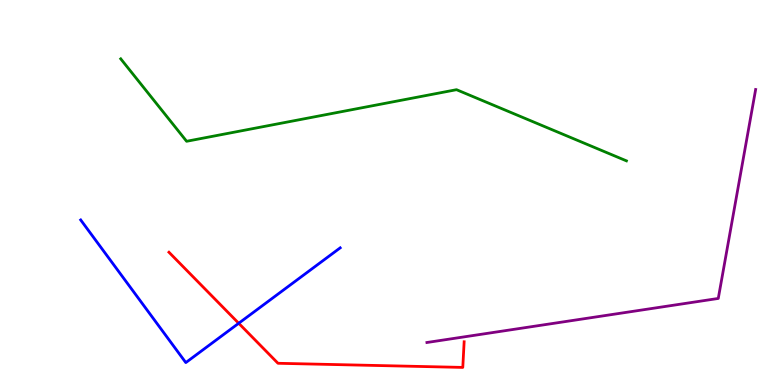[{'lines': ['blue', 'red'], 'intersections': [{'x': 3.08, 'y': 1.6}]}, {'lines': ['green', 'red'], 'intersections': []}, {'lines': ['purple', 'red'], 'intersections': []}, {'lines': ['blue', 'green'], 'intersections': []}, {'lines': ['blue', 'purple'], 'intersections': []}, {'lines': ['green', 'purple'], 'intersections': []}]